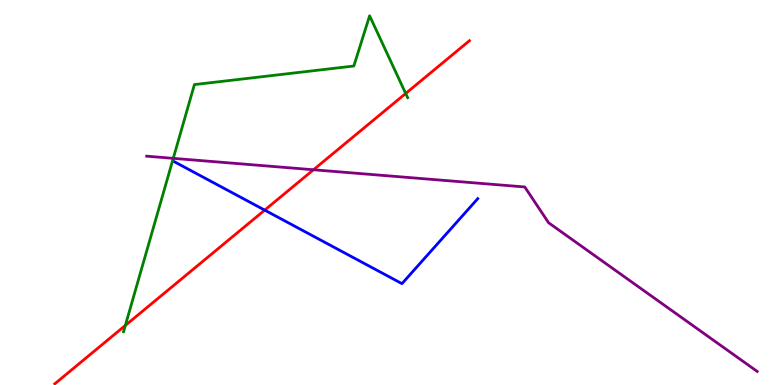[{'lines': ['blue', 'red'], 'intersections': [{'x': 3.42, 'y': 4.54}]}, {'lines': ['green', 'red'], 'intersections': [{'x': 1.62, 'y': 1.55}, {'x': 5.23, 'y': 7.57}]}, {'lines': ['purple', 'red'], 'intersections': [{'x': 4.04, 'y': 5.59}]}, {'lines': ['blue', 'green'], 'intersections': []}, {'lines': ['blue', 'purple'], 'intersections': []}, {'lines': ['green', 'purple'], 'intersections': [{'x': 2.24, 'y': 5.89}]}]